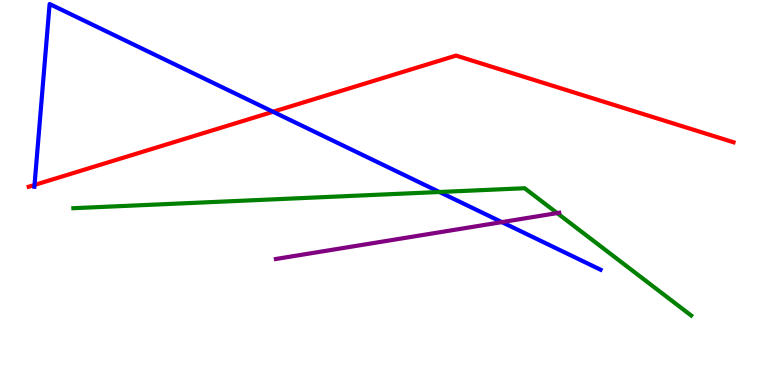[{'lines': ['blue', 'red'], 'intersections': [{'x': 0.445, 'y': 5.2}, {'x': 3.52, 'y': 7.1}]}, {'lines': ['green', 'red'], 'intersections': []}, {'lines': ['purple', 'red'], 'intersections': []}, {'lines': ['blue', 'green'], 'intersections': [{'x': 5.67, 'y': 5.01}]}, {'lines': ['blue', 'purple'], 'intersections': [{'x': 6.48, 'y': 4.23}]}, {'lines': ['green', 'purple'], 'intersections': [{'x': 7.19, 'y': 4.47}]}]